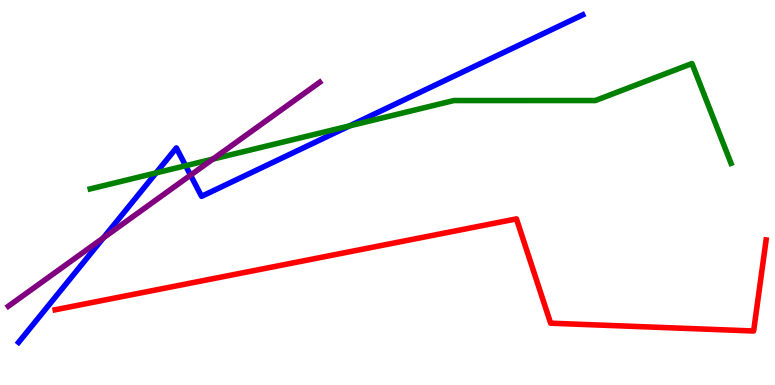[{'lines': ['blue', 'red'], 'intersections': []}, {'lines': ['green', 'red'], 'intersections': []}, {'lines': ['purple', 'red'], 'intersections': []}, {'lines': ['blue', 'green'], 'intersections': [{'x': 2.01, 'y': 5.51}, {'x': 2.4, 'y': 5.7}, {'x': 4.51, 'y': 6.73}]}, {'lines': ['blue', 'purple'], 'intersections': [{'x': 1.33, 'y': 3.82}, {'x': 2.46, 'y': 5.45}]}, {'lines': ['green', 'purple'], 'intersections': [{'x': 2.75, 'y': 5.87}]}]